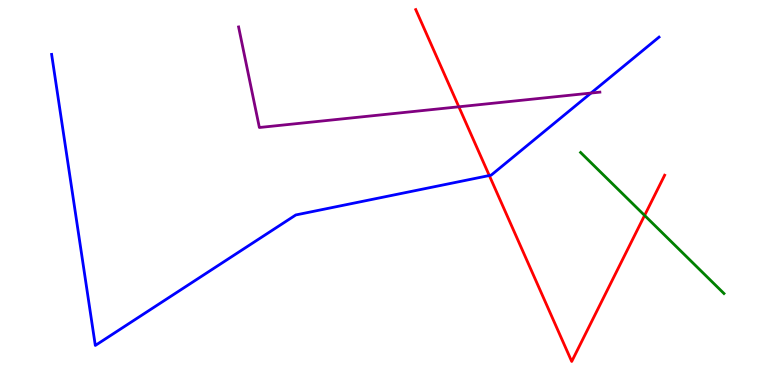[{'lines': ['blue', 'red'], 'intersections': [{'x': 6.31, 'y': 5.44}]}, {'lines': ['green', 'red'], 'intersections': [{'x': 8.32, 'y': 4.4}]}, {'lines': ['purple', 'red'], 'intersections': [{'x': 5.92, 'y': 7.23}]}, {'lines': ['blue', 'green'], 'intersections': []}, {'lines': ['blue', 'purple'], 'intersections': [{'x': 7.63, 'y': 7.58}]}, {'lines': ['green', 'purple'], 'intersections': []}]